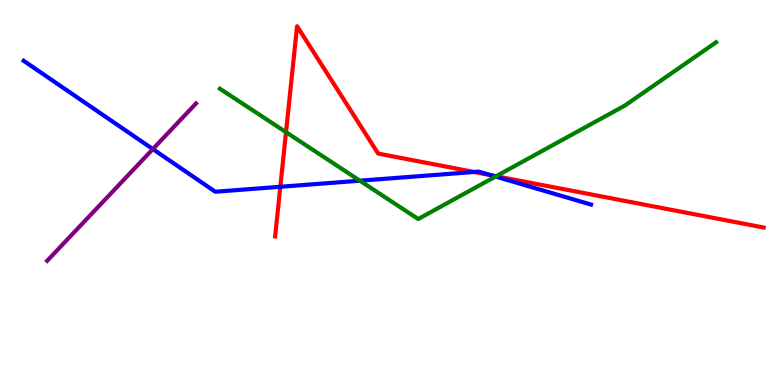[{'lines': ['blue', 'red'], 'intersections': [{'x': 3.62, 'y': 5.15}, {'x': 6.12, 'y': 5.53}, {'x': 6.34, 'y': 5.45}]}, {'lines': ['green', 'red'], 'intersections': [{'x': 3.69, 'y': 6.57}, {'x': 6.4, 'y': 5.42}]}, {'lines': ['purple', 'red'], 'intersections': []}, {'lines': ['blue', 'green'], 'intersections': [{'x': 4.64, 'y': 5.31}, {'x': 6.39, 'y': 5.41}]}, {'lines': ['blue', 'purple'], 'intersections': [{'x': 1.97, 'y': 6.13}]}, {'lines': ['green', 'purple'], 'intersections': []}]